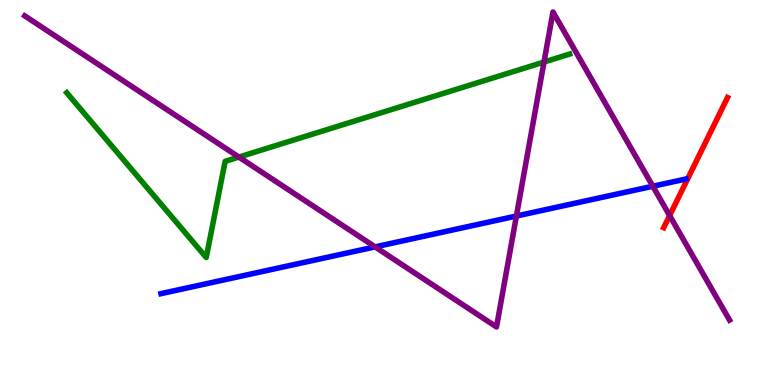[{'lines': ['blue', 'red'], 'intersections': []}, {'lines': ['green', 'red'], 'intersections': []}, {'lines': ['purple', 'red'], 'intersections': [{'x': 8.64, 'y': 4.4}]}, {'lines': ['blue', 'green'], 'intersections': []}, {'lines': ['blue', 'purple'], 'intersections': [{'x': 4.84, 'y': 3.59}, {'x': 6.66, 'y': 4.39}, {'x': 8.42, 'y': 5.16}]}, {'lines': ['green', 'purple'], 'intersections': [{'x': 3.08, 'y': 5.92}, {'x': 7.02, 'y': 8.39}]}]